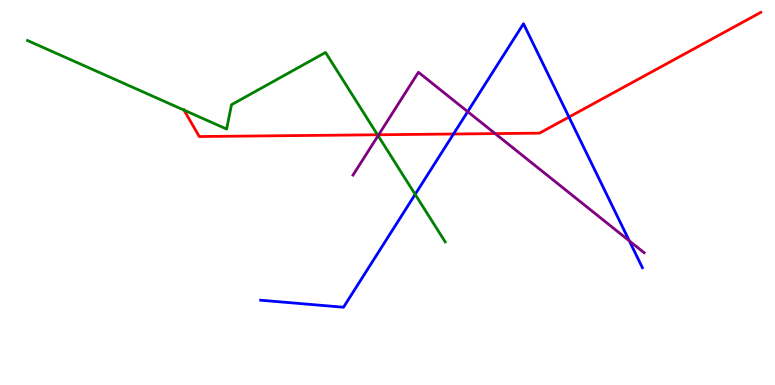[{'lines': ['blue', 'red'], 'intersections': [{'x': 5.85, 'y': 6.52}, {'x': 7.34, 'y': 6.96}]}, {'lines': ['green', 'red'], 'intersections': [{'x': 2.37, 'y': 7.14}, {'x': 4.87, 'y': 6.5}]}, {'lines': ['purple', 'red'], 'intersections': [{'x': 4.89, 'y': 6.5}, {'x': 6.39, 'y': 6.53}]}, {'lines': ['blue', 'green'], 'intersections': [{'x': 5.36, 'y': 4.95}]}, {'lines': ['blue', 'purple'], 'intersections': [{'x': 6.03, 'y': 7.1}, {'x': 8.12, 'y': 3.74}]}, {'lines': ['green', 'purple'], 'intersections': [{'x': 4.88, 'y': 6.48}]}]